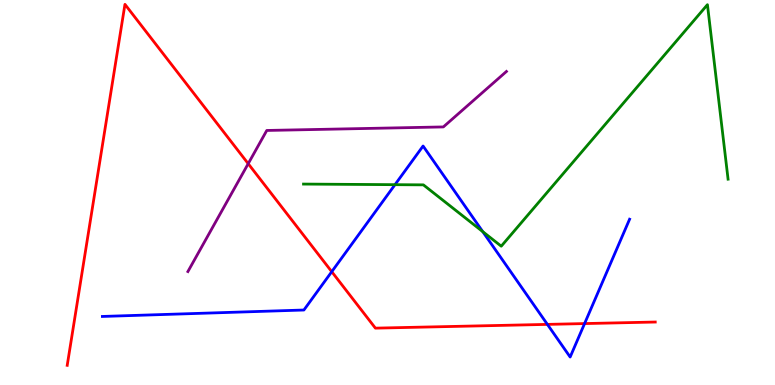[{'lines': ['blue', 'red'], 'intersections': [{'x': 4.28, 'y': 2.94}, {'x': 7.06, 'y': 1.57}, {'x': 7.54, 'y': 1.6}]}, {'lines': ['green', 'red'], 'intersections': []}, {'lines': ['purple', 'red'], 'intersections': [{'x': 3.2, 'y': 5.75}]}, {'lines': ['blue', 'green'], 'intersections': [{'x': 5.1, 'y': 5.2}, {'x': 6.23, 'y': 3.98}]}, {'lines': ['blue', 'purple'], 'intersections': []}, {'lines': ['green', 'purple'], 'intersections': []}]